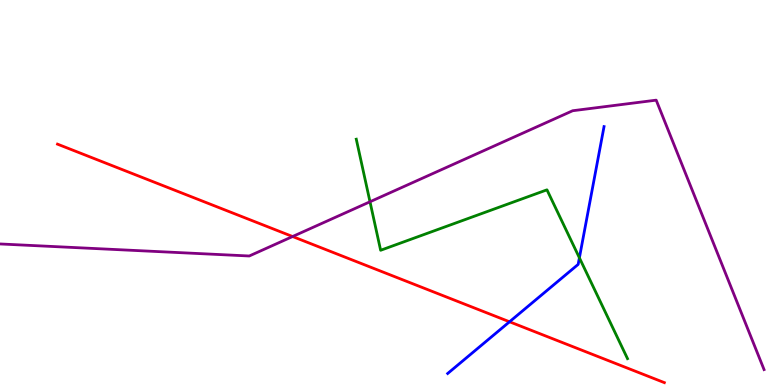[{'lines': ['blue', 'red'], 'intersections': [{'x': 6.57, 'y': 1.64}]}, {'lines': ['green', 'red'], 'intersections': []}, {'lines': ['purple', 'red'], 'intersections': [{'x': 3.78, 'y': 3.86}]}, {'lines': ['blue', 'green'], 'intersections': [{'x': 7.48, 'y': 3.3}]}, {'lines': ['blue', 'purple'], 'intersections': []}, {'lines': ['green', 'purple'], 'intersections': [{'x': 4.77, 'y': 4.76}]}]